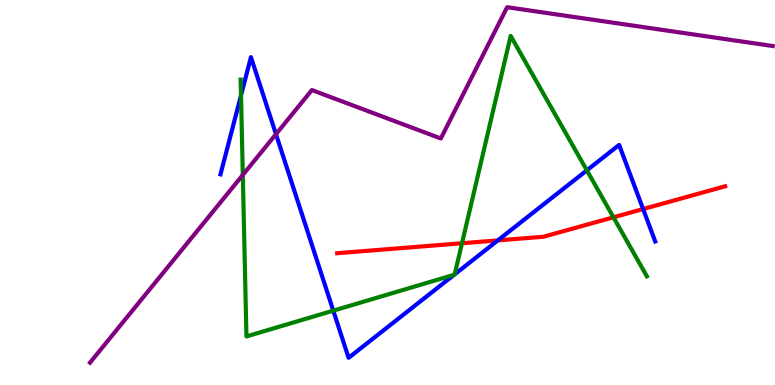[{'lines': ['blue', 'red'], 'intersections': [{'x': 6.42, 'y': 3.76}, {'x': 8.3, 'y': 4.57}]}, {'lines': ['green', 'red'], 'intersections': [{'x': 5.96, 'y': 3.68}, {'x': 7.92, 'y': 4.36}]}, {'lines': ['purple', 'red'], 'intersections': []}, {'lines': ['blue', 'green'], 'intersections': [{'x': 3.11, 'y': 7.52}, {'x': 4.3, 'y': 1.93}, {'x': 5.86, 'y': 2.86}, {'x': 5.87, 'y': 2.87}, {'x': 7.57, 'y': 5.58}]}, {'lines': ['blue', 'purple'], 'intersections': [{'x': 3.56, 'y': 6.51}]}, {'lines': ['green', 'purple'], 'intersections': [{'x': 3.13, 'y': 5.46}]}]